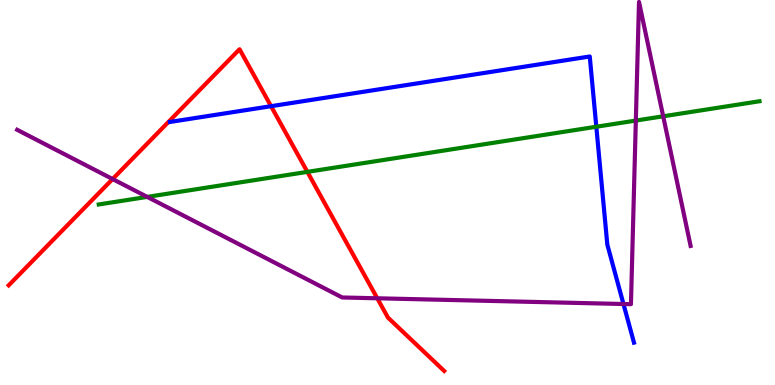[{'lines': ['blue', 'red'], 'intersections': [{'x': 3.5, 'y': 7.24}]}, {'lines': ['green', 'red'], 'intersections': [{'x': 3.97, 'y': 5.54}]}, {'lines': ['purple', 'red'], 'intersections': [{'x': 1.45, 'y': 5.35}, {'x': 4.87, 'y': 2.25}]}, {'lines': ['blue', 'green'], 'intersections': [{'x': 7.69, 'y': 6.71}]}, {'lines': ['blue', 'purple'], 'intersections': [{'x': 8.04, 'y': 2.1}]}, {'lines': ['green', 'purple'], 'intersections': [{'x': 1.9, 'y': 4.89}, {'x': 8.2, 'y': 6.87}, {'x': 8.56, 'y': 6.98}]}]